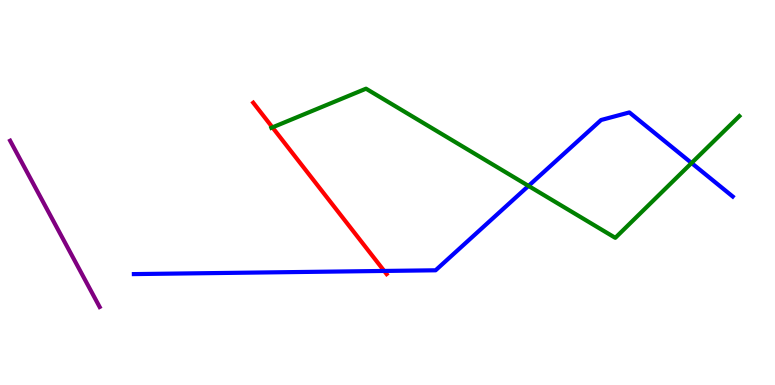[{'lines': ['blue', 'red'], 'intersections': [{'x': 4.96, 'y': 2.96}]}, {'lines': ['green', 'red'], 'intersections': [{'x': 3.52, 'y': 6.69}]}, {'lines': ['purple', 'red'], 'intersections': []}, {'lines': ['blue', 'green'], 'intersections': [{'x': 6.82, 'y': 5.17}, {'x': 8.92, 'y': 5.77}]}, {'lines': ['blue', 'purple'], 'intersections': []}, {'lines': ['green', 'purple'], 'intersections': []}]